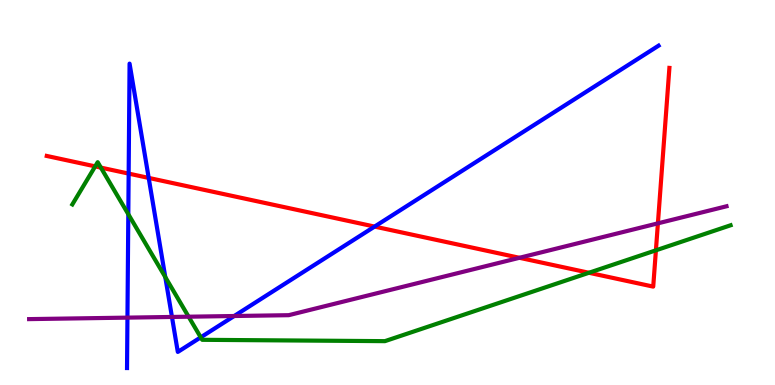[{'lines': ['blue', 'red'], 'intersections': [{'x': 1.66, 'y': 5.49}, {'x': 1.92, 'y': 5.38}, {'x': 4.83, 'y': 4.11}]}, {'lines': ['green', 'red'], 'intersections': [{'x': 1.23, 'y': 5.68}, {'x': 1.3, 'y': 5.65}, {'x': 7.6, 'y': 2.92}, {'x': 8.46, 'y': 3.5}]}, {'lines': ['purple', 'red'], 'intersections': [{'x': 6.7, 'y': 3.3}, {'x': 8.49, 'y': 4.2}]}, {'lines': ['blue', 'green'], 'intersections': [{'x': 1.66, 'y': 4.44}, {'x': 2.13, 'y': 2.8}, {'x': 2.59, 'y': 1.24}]}, {'lines': ['blue', 'purple'], 'intersections': [{'x': 1.64, 'y': 1.75}, {'x': 2.22, 'y': 1.77}, {'x': 3.02, 'y': 1.79}]}, {'lines': ['green', 'purple'], 'intersections': [{'x': 2.43, 'y': 1.77}]}]